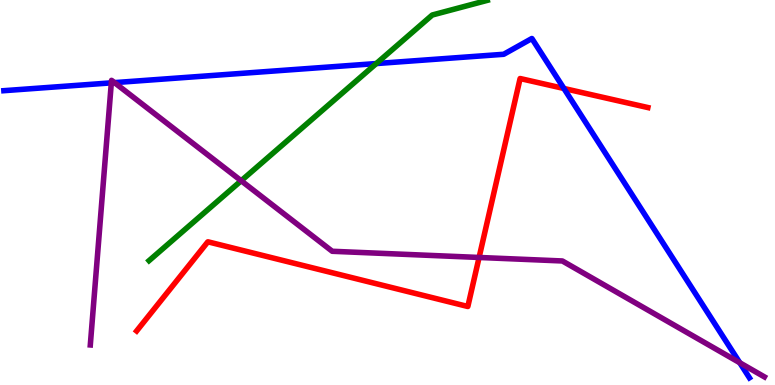[{'lines': ['blue', 'red'], 'intersections': [{'x': 7.28, 'y': 7.7}]}, {'lines': ['green', 'red'], 'intersections': []}, {'lines': ['purple', 'red'], 'intersections': [{'x': 6.18, 'y': 3.31}]}, {'lines': ['blue', 'green'], 'intersections': [{'x': 4.86, 'y': 8.35}]}, {'lines': ['blue', 'purple'], 'intersections': [{'x': 1.44, 'y': 7.85}, {'x': 1.48, 'y': 7.85}, {'x': 9.55, 'y': 0.578}]}, {'lines': ['green', 'purple'], 'intersections': [{'x': 3.11, 'y': 5.31}]}]